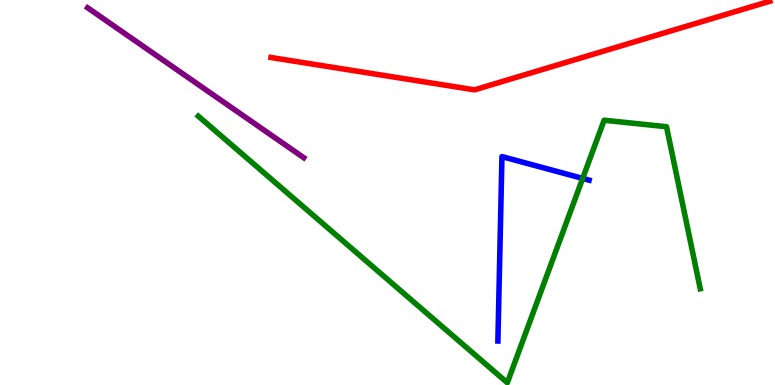[{'lines': ['blue', 'red'], 'intersections': []}, {'lines': ['green', 'red'], 'intersections': []}, {'lines': ['purple', 'red'], 'intersections': []}, {'lines': ['blue', 'green'], 'intersections': [{'x': 7.52, 'y': 5.37}]}, {'lines': ['blue', 'purple'], 'intersections': []}, {'lines': ['green', 'purple'], 'intersections': []}]